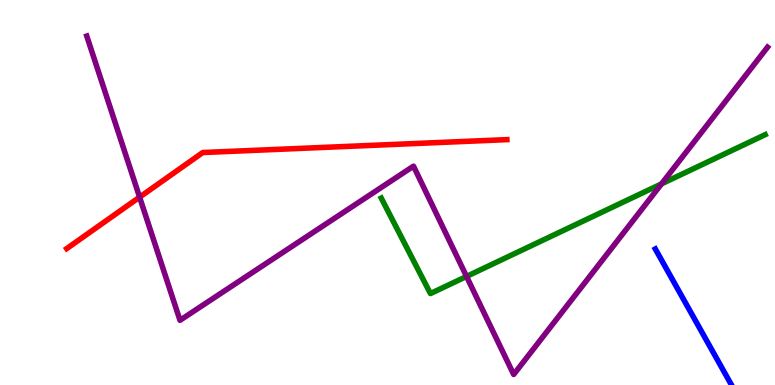[{'lines': ['blue', 'red'], 'intersections': []}, {'lines': ['green', 'red'], 'intersections': []}, {'lines': ['purple', 'red'], 'intersections': [{'x': 1.8, 'y': 4.88}]}, {'lines': ['blue', 'green'], 'intersections': []}, {'lines': ['blue', 'purple'], 'intersections': []}, {'lines': ['green', 'purple'], 'intersections': [{'x': 6.02, 'y': 2.82}, {'x': 8.54, 'y': 5.22}]}]